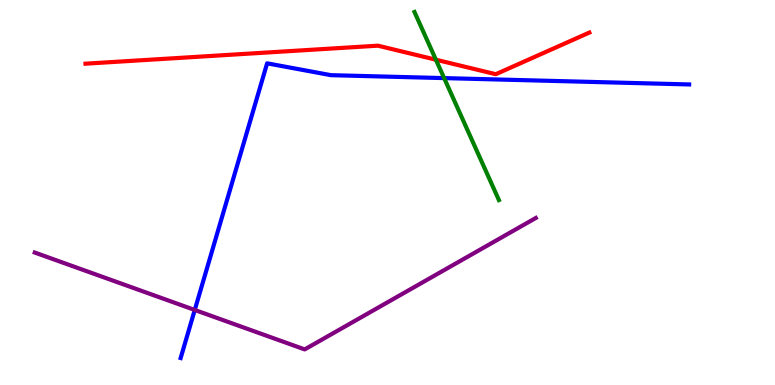[{'lines': ['blue', 'red'], 'intersections': []}, {'lines': ['green', 'red'], 'intersections': [{'x': 5.62, 'y': 8.45}]}, {'lines': ['purple', 'red'], 'intersections': []}, {'lines': ['blue', 'green'], 'intersections': [{'x': 5.73, 'y': 7.97}]}, {'lines': ['blue', 'purple'], 'intersections': [{'x': 2.51, 'y': 1.95}]}, {'lines': ['green', 'purple'], 'intersections': []}]